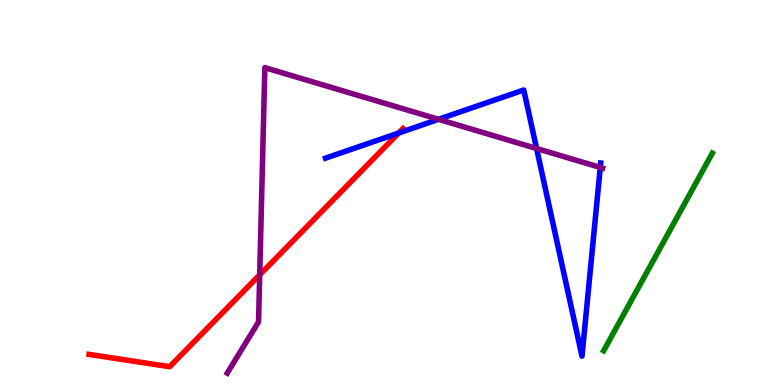[{'lines': ['blue', 'red'], 'intersections': [{'x': 5.14, 'y': 6.55}]}, {'lines': ['green', 'red'], 'intersections': []}, {'lines': ['purple', 'red'], 'intersections': [{'x': 3.35, 'y': 2.86}]}, {'lines': ['blue', 'green'], 'intersections': []}, {'lines': ['blue', 'purple'], 'intersections': [{'x': 5.66, 'y': 6.9}, {'x': 6.92, 'y': 6.14}, {'x': 7.75, 'y': 5.65}]}, {'lines': ['green', 'purple'], 'intersections': []}]